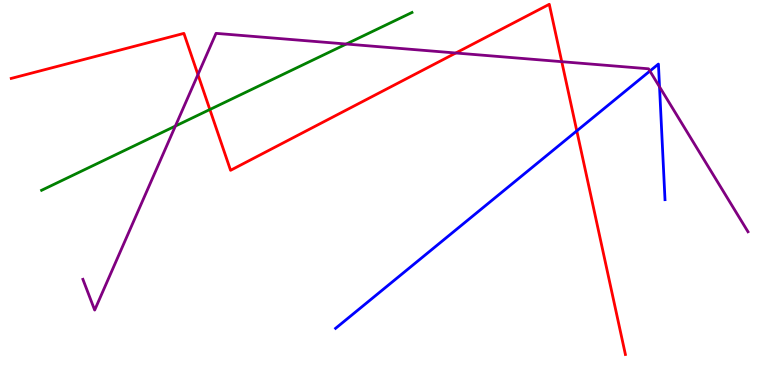[{'lines': ['blue', 'red'], 'intersections': [{'x': 7.44, 'y': 6.6}]}, {'lines': ['green', 'red'], 'intersections': [{'x': 2.71, 'y': 7.16}]}, {'lines': ['purple', 'red'], 'intersections': [{'x': 2.55, 'y': 8.06}, {'x': 5.88, 'y': 8.62}, {'x': 7.25, 'y': 8.4}]}, {'lines': ['blue', 'green'], 'intersections': []}, {'lines': ['blue', 'purple'], 'intersections': [{'x': 8.39, 'y': 8.15}, {'x': 8.51, 'y': 7.74}]}, {'lines': ['green', 'purple'], 'intersections': [{'x': 2.26, 'y': 6.73}, {'x': 4.47, 'y': 8.86}]}]